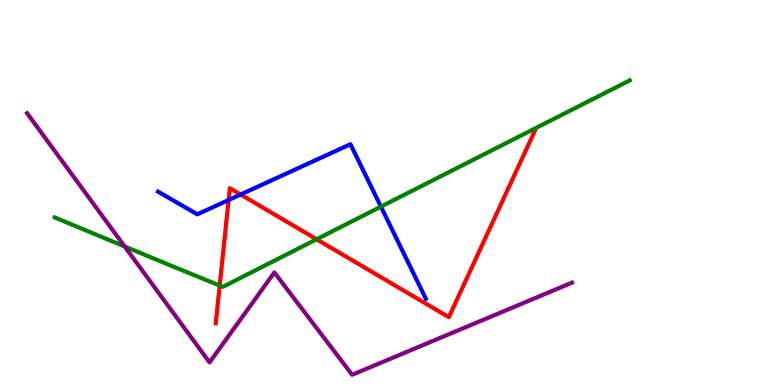[{'lines': ['blue', 'red'], 'intersections': [{'x': 2.95, 'y': 4.8}, {'x': 3.1, 'y': 4.95}]}, {'lines': ['green', 'red'], 'intersections': [{'x': 2.83, 'y': 2.58}, {'x': 4.09, 'y': 3.78}]}, {'lines': ['purple', 'red'], 'intersections': []}, {'lines': ['blue', 'green'], 'intersections': [{'x': 4.92, 'y': 4.63}]}, {'lines': ['blue', 'purple'], 'intersections': []}, {'lines': ['green', 'purple'], 'intersections': [{'x': 1.61, 'y': 3.6}]}]